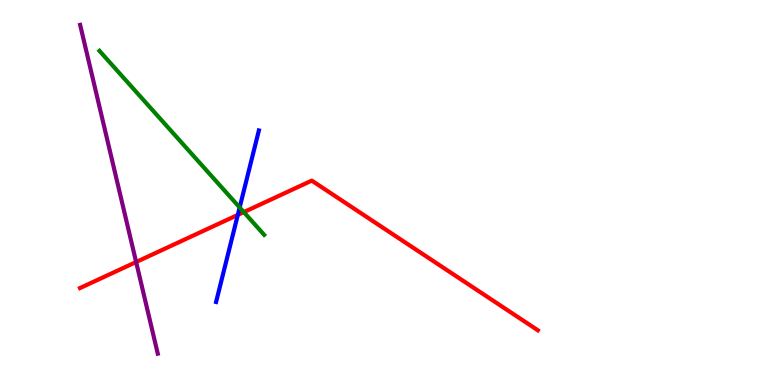[{'lines': ['blue', 'red'], 'intersections': [{'x': 3.07, 'y': 4.42}]}, {'lines': ['green', 'red'], 'intersections': [{'x': 3.15, 'y': 4.49}]}, {'lines': ['purple', 'red'], 'intersections': [{'x': 1.76, 'y': 3.19}]}, {'lines': ['blue', 'green'], 'intersections': [{'x': 3.09, 'y': 4.61}]}, {'lines': ['blue', 'purple'], 'intersections': []}, {'lines': ['green', 'purple'], 'intersections': []}]